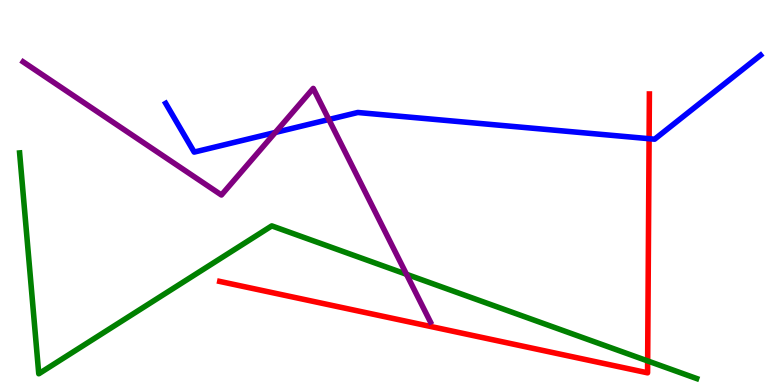[{'lines': ['blue', 'red'], 'intersections': [{'x': 8.38, 'y': 6.4}]}, {'lines': ['green', 'red'], 'intersections': [{'x': 8.36, 'y': 0.625}]}, {'lines': ['purple', 'red'], 'intersections': []}, {'lines': ['blue', 'green'], 'intersections': []}, {'lines': ['blue', 'purple'], 'intersections': [{'x': 3.55, 'y': 6.56}, {'x': 4.24, 'y': 6.9}]}, {'lines': ['green', 'purple'], 'intersections': [{'x': 5.25, 'y': 2.88}]}]